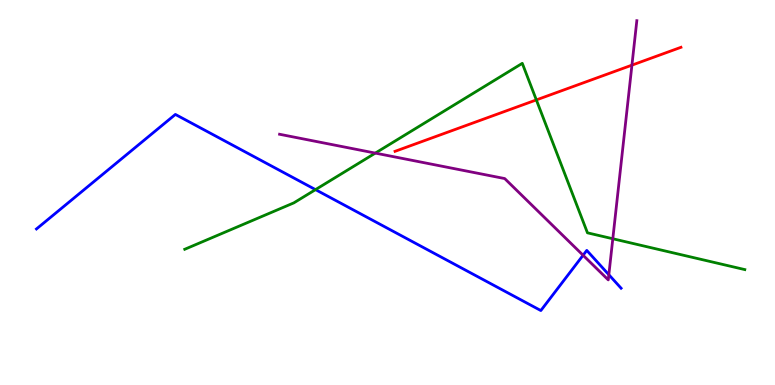[{'lines': ['blue', 'red'], 'intersections': []}, {'lines': ['green', 'red'], 'intersections': [{'x': 6.92, 'y': 7.4}]}, {'lines': ['purple', 'red'], 'intersections': [{'x': 8.15, 'y': 8.31}]}, {'lines': ['blue', 'green'], 'intersections': [{'x': 4.07, 'y': 5.07}]}, {'lines': ['blue', 'purple'], 'intersections': [{'x': 7.52, 'y': 3.37}, {'x': 7.86, 'y': 2.86}]}, {'lines': ['green', 'purple'], 'intersections': [{'x': 4.84, 'y': 6.02}, {'x': 7.91, 'y': 3.8}]}]